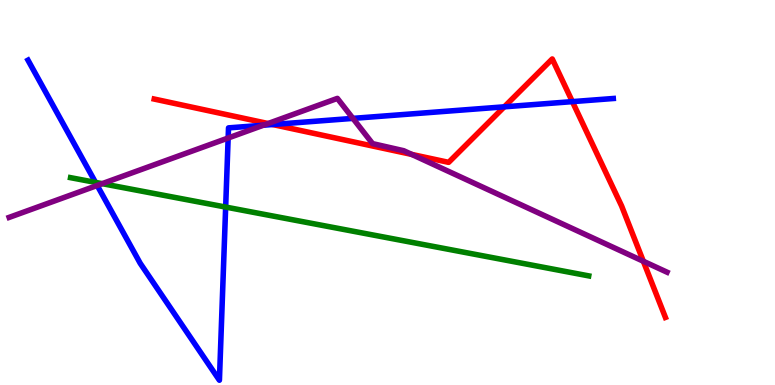[{'lines': ['blue', 'red'], 'intersections': [{'x': 3.52, 'y': 6.77}, {'x': 6.51, 'y': 7.23}, {'x': 7.39, 'y': 7.36}]}, {'lines': ['green', 'red'], 'intersections': []}, {'lines': ['purple', 'red'], 'intersections': [{'x': 3.46, 'y': 6.79}, {'x': 5.31, 'y': 5.99}, {'x': 8.3, 'y': 3.21}]}, {'lines': ['blue', 'green'], 'intersections': [{'x': 1.23, 'y': 5.26}, {'x': 2.91, 'y': 4.62}]}, {'lines': ['blue', 'purple'], 'intersections': [{'x': 1.25, 'y': 5.18}, {'x': 2.94, 'y': 6.42}, {'x': 3.4, 'y': 6.75}, {'x': 4.55, 'y': 6.93}]}, {'lines': ['green', 'purple'], 'intersections': [{'x': 1.32, 'y': 5.23}]}]